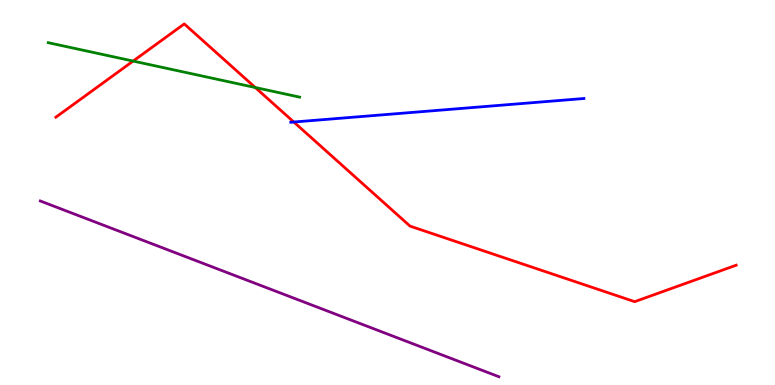[{'lines': ['blue', 'red'], 'intersections': [{'x': 3.79, 'y': 6.83}]}, {'lines': ['green', 'red'], 'intersections': [{'x': 1.72, 'y': 8.41}, {'x': 3.29, 'y': 7.73}]}, {'lines': ['purple', 'red'], 'intersections': []}, {'lines': ['blue', 'green'], 'intersections': []}, {'lines': ['blue', 'purple'], 'intersections': []}, {'lines': ['green', 'purple'], 'intersections': []}]